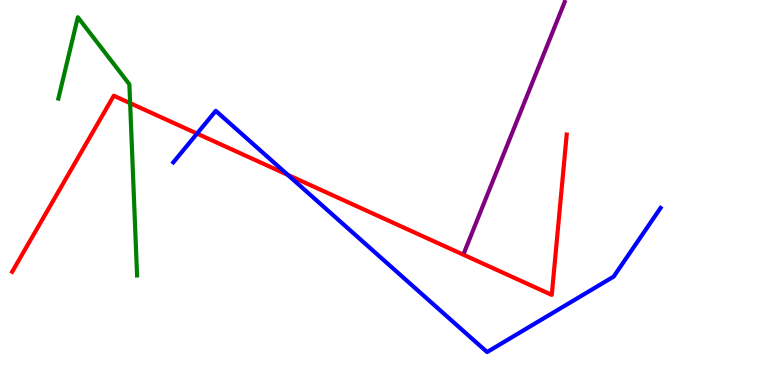[{'lines': ['blue', 'red'], 'intersections': [{'x': 2.54, 'y': 6.53}, {'x': 3.71, 'y': 5.46}]}, {'lines': ['green', 'red'], 'intersections': [{'x': 1.68, 'y': 7.32}]}, {'lines': ['purple', 'red'], 'intersections': []}, {'lines': ['blue', 'green'], 'intersections': []}, {'lines': ['blue', 'purple'], 'intersections': []}, {'lines': ['green', 'purple'], 'intersections': []}]